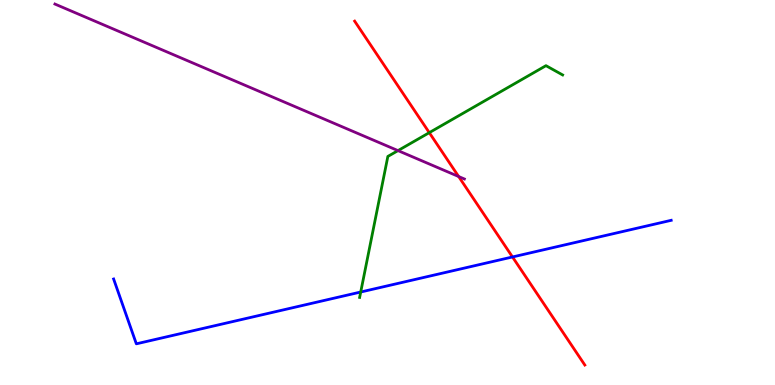[{'lines': ['blue', 'red'], 'intersections': [{'x': 6.61, 'y': 3.33}]}, {'lines': ['green', 'red'], 'intersections': [{'x': 5.54, 'y': 6.55}]}, {'lines': ['purple', 'red'], 'intersections': [{'x': 5.92, 'y': 5.41}]}, {'lines': ['blue', 'green'], 'intersections': [{'x': 4.65, 'y': 2.42}]}, {'lines': ['blue', 'purple'], 'intersections': []}, {'lines': ['green', 'purple'], 'intersections': [{'x': 5.14, 'y': 6.09}]}]